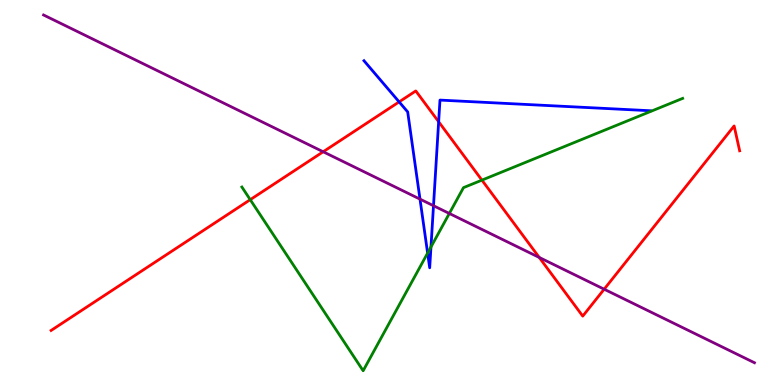[{'lines': ['blue', 'red'], 'intersections': [{'x': 5.15, 'y': 7.35}, {'x': 5.66, 'y': 6.84}]}, {'lines': ['green', 'red'], 'intersections': [{'x': 3.23, 'y': 4.81}, {'x': 6.22, 'y': 5.32}]}, {'lines': ['purple', 'red'], 'intersections': [{'x': 4.17, 'y': 6.06}, {'x': 6.96, 'y': 3.31}, {'x': 7.8, 'y': 2.49}]}, {'lines': ['blue', 'green'], 'intersections': [{'x': 5.52, 'y': 3.43}, {'x': 5.56, 'y': 3.59}]}, {'lines': ['blue', 'purple'], 'intersections': [{'x': 5.42, 'y': 4.83}, {'x': 5.59, 'y': 4.66}]}, {'lines': ['green', 'purple'], 'intersections': [{'x': 5.8, 'y': 4.46}]}]